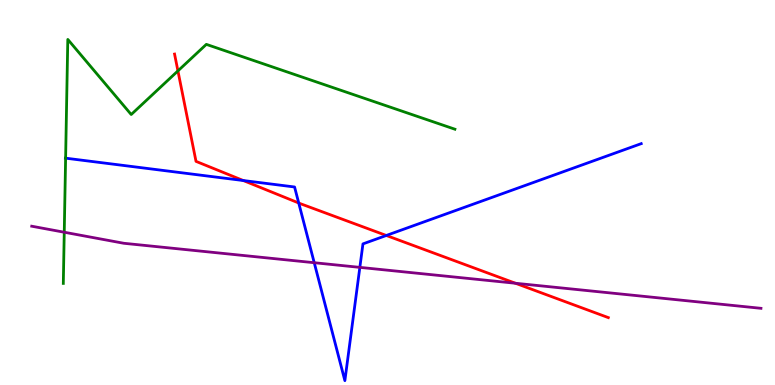[{'lines': ['blue', 'red'], 'intersections': [{'x': 3.14, 'y': 5.31}, {'x': 3.85, 'y': 4.73}, {'x': 4.98, 'y': 3.88}]}, {'lines': ['green', 'red'], 'intersections': [{'x': 2.3, 'y': 8.16}]}, {'lines': ['purple', 'red'], 'intersections': [{'x': 6.65, 'y': 2.64}]}, {'lines': ['blue', 'green'], 'intersections': [{'x': 0.847, 'y': 5.89}]}, {'lines': ['blue', 'purple'], 'intersections': [{'x': 4.05, 'y': 3.18}, {'x': 4.64, 'y': 3.06}]}, {'lines': ['green', 'purple'], 'intersections': [{'x': 0.829, 'y': 3.97}]}]